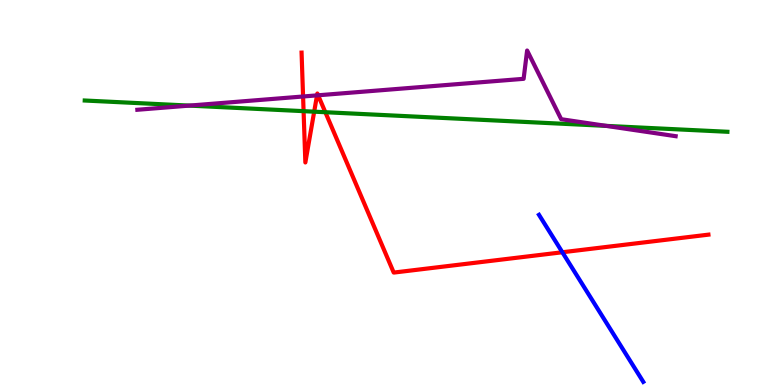[{'lines': ['blue', 'red'], 'intersections': [{'x': 7.26, 'y': 3.45}]}, {'lines': ['green', 'red'], 'intersections': [{'x': 3.92, 'y': 7.11}, {'x': 4.05, 'y': 7.1}, {'x': 4.2, 'y': 7.09}]}, {'lines': ['purple', 'red'], 'intersections': [{'x': 3.91, 'y': 7.49}, {'x': 4.09, 'y': 7.52}, {'x': 4.1, 'y': 7.53}]}, {'lines': ['blue', 'green'], 'intersections': []}, {'lines': ['blue', 'purple'], 'intersections': []}, {'lines': ['green', 'purple'], 'intersections': [{'x': 2.44, 'y': 7.26}, {'x': 7.82, 'y': 6.73}]}]